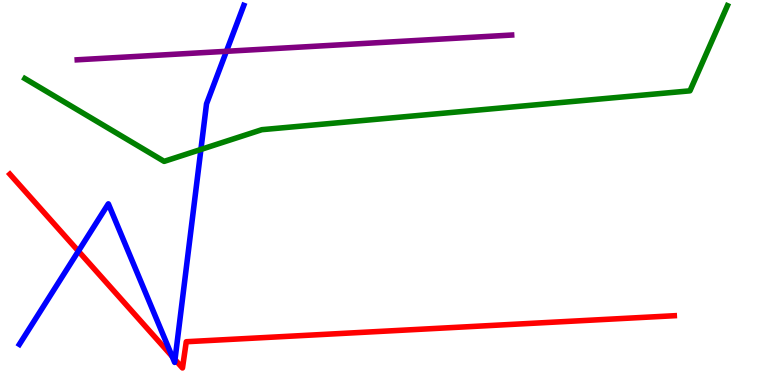[{'lines': ['blue', 'red'], 'intersections': [{'x': 1.01, 'y': 3.48}, {'x': 2.22, 'y': 0.744}, {'x': 2.26, 'y': 0.66}]}, {'lines': ['green', 'red'], 'intersections': []}, {'lines': ['purple', 'red'], 'intersections': []}, {'lines': ['blue', 'green'], 'intersections': [{'x': 2.59, 'y': 6.12}]}, {'lines': ['blue', 'purple'], 'intersections': [{'x': 2.92, 'y': 8.67}]}, {'lines': ['green', 'purple'], 'intersections': []}]